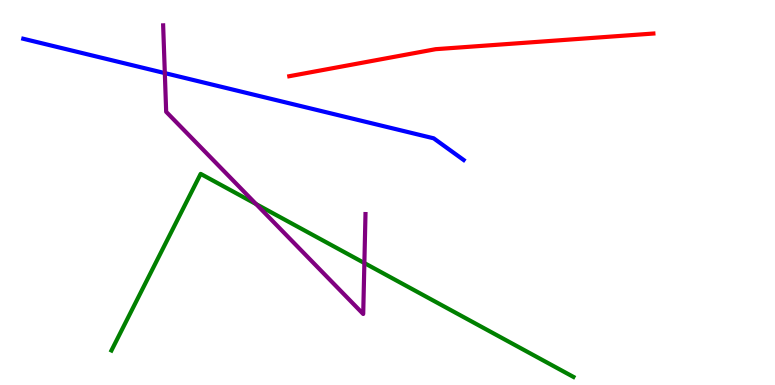[{'lines': ['blue', 'red'], 'intersections': []}, {'lines': ['green', 'red'], 'intersections': []}, {'lines': ['purple', 'red'], 'intersections': []}, {'lines': ['blue', 'green'], 'intersections': []}, {'lines': ['blue', 'purple'], 'intersections': [{'x': 2.13, 'y': 8.1}]}, {'lines': ['green', 'purple'], 'intersections': [{'x': 3.3, 'y': 4.7}, {'x': 4.7, 'y': 3.17}]}]